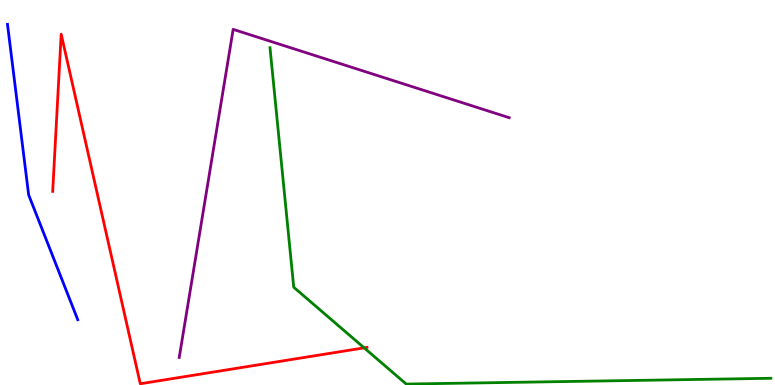[{'lines': ['blue', 'red'], 'intersections': []}, {'lines': ['green', 'red'], 'intersections': [{'x': 4.7, 'y': 0.965}]}, {'lines': ['purple', 'red'], 'intersections': []}, {'lines': ['blue', 'green'], 'intersections': []}, {'lines': ['blue', 'purple'], 'intersections': []}, {'lines': ['green', 'purple'], 'intersections': []}]